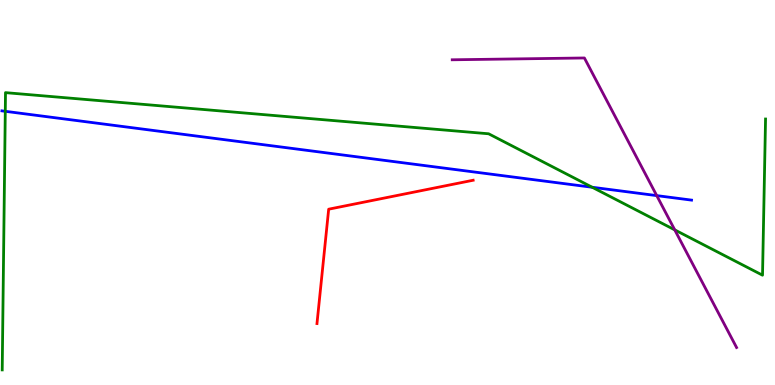[{'lines': ['blue', 'red'], 'intersections': []}, {'lines': ['green', 'red'], 'intersections': []}, {'lines': ['purple', 'red'], 'intersections': []}, {'lines': ['blue', 'green'], 'intersections': [{'x': 0.0681, 'y': 7.11}, {'x': 7.64, 'y': 5.14}]}, {'lines': ['blue', 'purple'], 'intersections': [{'x': 8.47, 'y': 4.92}]}, {'lines': ['green', 'purple'], 'intersections': [{'x': 8.71, 'y': 4.03}]}]